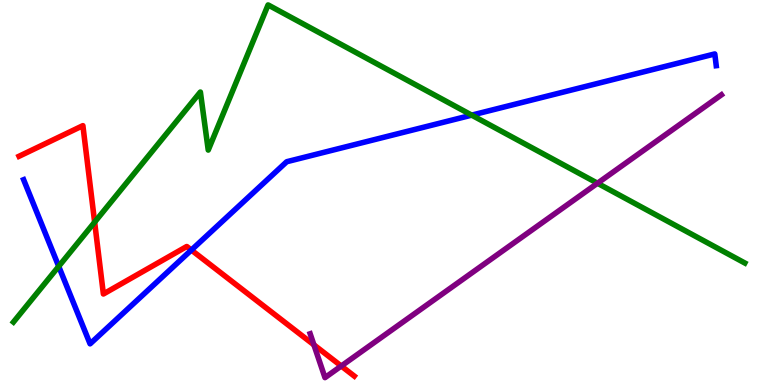[{'lines': ['blue', 'red'], 'intersections': [{'x': 2.47, 'y': 3.51}]}, {'lines': ['green', 'red'], 'intersections': [{'x': 1.22, 'y': 4.23}]}, {'lines': ['purple', 'red'], 'intersections': [{'x': 4.05, 'y': 1.04}, {'x': 4.4, 'y': 0.493}]}, {'lines': ['blue', 'green'], 'intersections': [{'x': 0.758, 'y': 3.08}, {'x': 6.09, 'y': 7.01}]}, {'lines': ['blue', 'purple'], 'intersections': []}, {'lines': ['green', 'purple'], 'intersections': [{'x': 7.71, 'y': 5.24}]}]